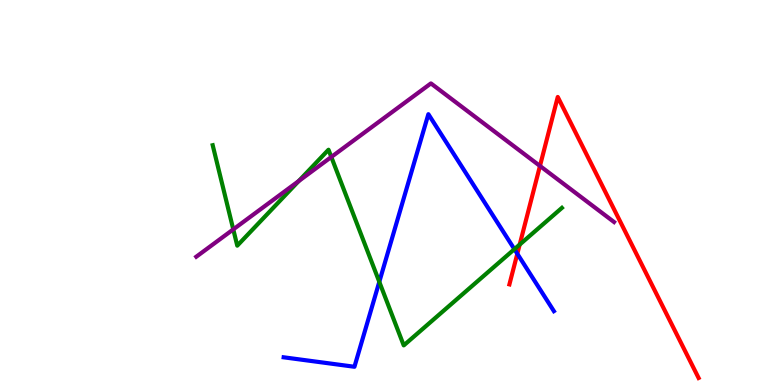[{'lines': ['blue', 'red'], 'intersections': [{'x': 6.68, 'y': 3.41}]}, {'lines': ['green', 'red'], 'intersections': [{'x': 6.71, 'y': 3.65}]}, {'lines': ['purple', 'red'], 'intersections': [{'x': 6.97, 'y': 5.69}]}, {'lines': ['blue', 'green'], 'intersections': [{'x': 4.89, 'y': 2.68}, {'x': 6.64, 'y': 3.53}]}, {'lines': ['blue', 'purple'], 'intersections': []}, {'lines': ['green', 'purple'], 'intersections': [{'x': 3.01, 'y': 4.04}, {'x': 3.85, 'y': 5.3}, {'x': 4.27, 'y': 5.92}]}]